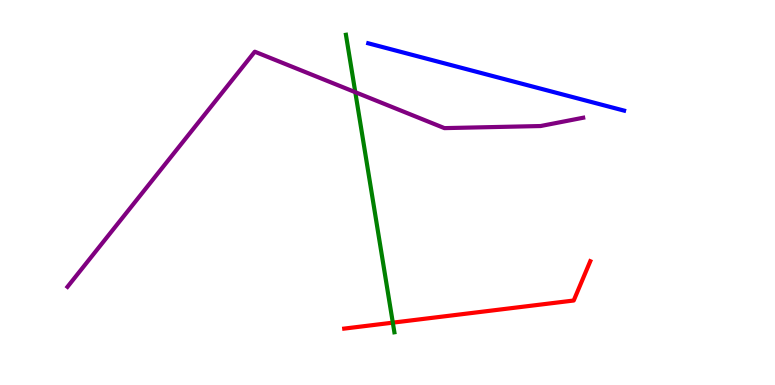[{'lines': ['blue', 'red'], 'intersections': []}, {'lines': ['green', 'red'], 'intersections': [{'x': 5.07, 'y': 1.62}]}, {'lines': ['purple', 'red'], 'intersections': []}, {'lines': ['blue', 'green'], 'intersections': []}, {'lines': ['blue', 'purple'], 'intersections': []}, {'lines': ['green', 'purple'], 'intersections': [{'x': 4.58, 'y': 7.61}]}]